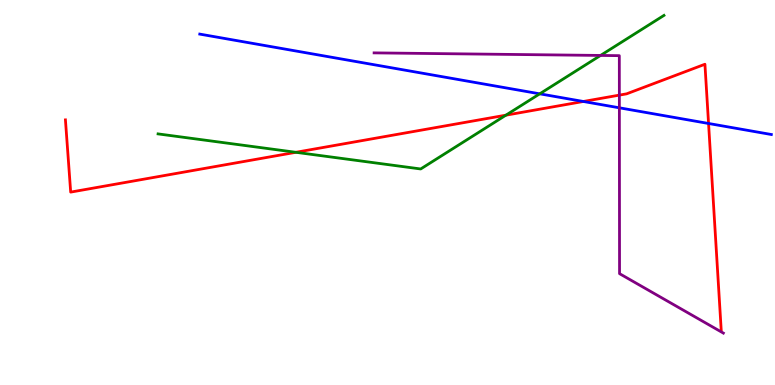[{'lines': ['blue', 'red'], 'intersections': [{'x': 7.53, 'y': 7.36}, {'x': 9.14, 'y': 6.79}]}, {'lines': ['green', 'red'], 'intersections': [{'x': 3.82, 'y': 6.04}, {'x': 6.53, 'y': 7.01}]}, {'lines': ['purple', 'red'], 'intersections': [{'x': 7.99, 'y': 7.53}]}, {'lines': ['blue', 'green'], 'intersections': [{'x': 6.96, 'y': 7.56}]}, {'lines': ['blue', 'purple'], 'intersections': [{'x': 7.99, 'y': 7.2}]}, {'lines': ['green', 'purple'], 'intersections': [{'x': 7.75, 'y': 8.56}]}]